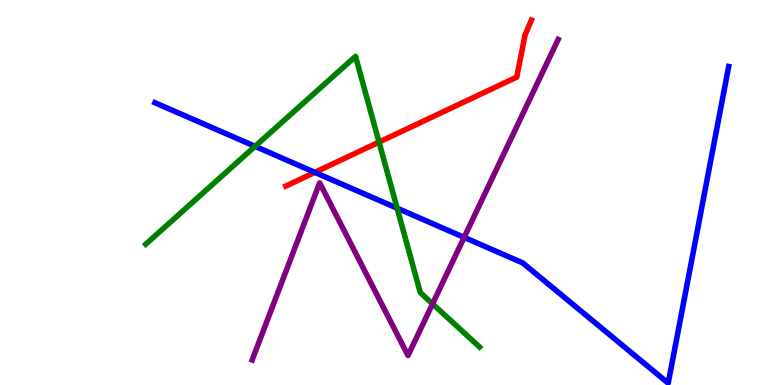[{'lines': ['blue', 'red'], 'intersections': [{'x': 4.06, 'y': 5.52}]}, {'lines': ['green', 'red'], 'intersections': [{'x': 4.89, 'y': 6.31}]}, {'lines': ['purple', 'red'], 'intersections': []}, {'lines': ['blue', 'green'], 'intersections': [{'x': 3.29, 'y': 6.2}, {'x': 5.12, 'y': 4.59}]}, {'lines': ['blue', 'purple'], 'intersections': [{'x': 5.99, 'y': 3.83}]}, {'lines': ['green', 'purple'], 'intersections': [{'x': 5.58, 'y': 2.11}]}]